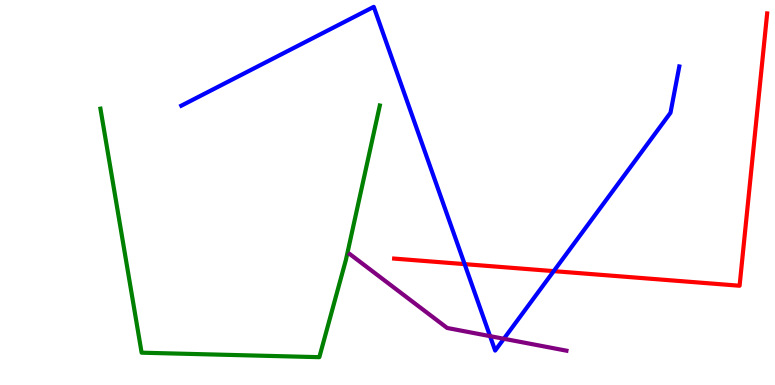[{'lines': ['blue', 'red'], 'intersections': [{'x': 6.0, 'y': 3.14}, {'x': 7.14, 'y': 2.96}]}, {'lines': ['green', 'red'], 'intersections': []}, {'lines': ['purple', 'red'], 'intersections': []}, {'lines': ['blue', 'green'], 'intersections': []}, {'lines': ['blue', 'purple'], 'intersections': [{'x': 6.32, 'y': 1.27}, {'x': 6.5, 'y': 1.2}]}, {'lines': ['green', 'purple'], 'intersections': []}]